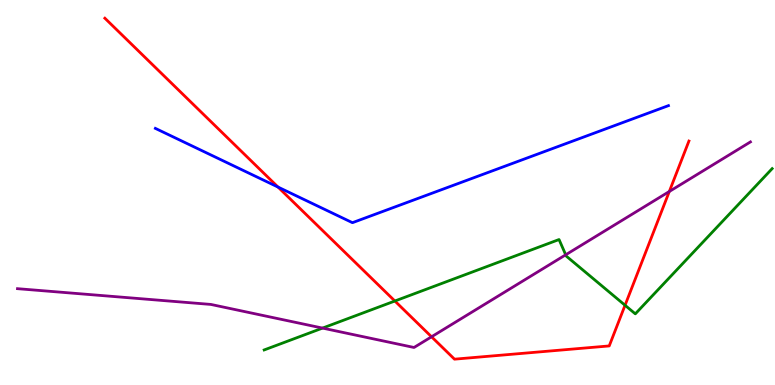[{'lines': ['blue', 'red'], 'intersections': [{'x': 3.59, 'y': 5.14}]}, {'lines': ['green', 'red'], 'intersections': [{'x': 5.1, 'y': 2.18}, {'x': 8.07, 'y': 2.07}]}, {'lines': ['purple', 'red'], 'intersections': [{'x': 5.57, 'y': 1.25}, {'x': 8.64, 'y': 5.03}]}, {'lines': ['blue', 'green'], 'intersections': []}, {'lines': ['blue', 'purple'], 'intersections': []}, {'lines': ['green', 'purple'], 'intersections': [{'x': 4.16, 'y': 1.48}, {'x': 7.3, 'y': 3.38}]}]